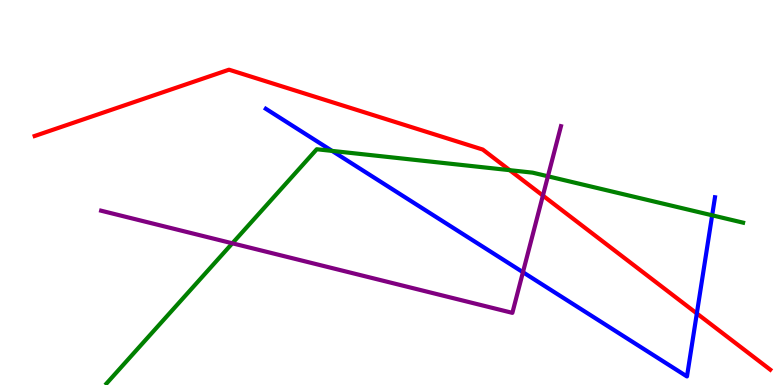[{'lines': ['blue', 'red'], 'intersections': [{'x': 8.99, 'y': 1.86}]}, {'lines': ['green', 'red'], 'intersections': [{'x': 6.58, 'y': 5.58}]}, {'lines': ['purple', 'red'], 'intersections': [{'x': 7.01, 'y': 4.92}]}, {'lines': ['blue', 'green'], 'intersections': [{'x': 4.29, 'y': 6.08}, {'x': 9.19, 'y': 4.41}]}, {'lines': ['blue', 'purple'], 'intersections': [{'x': 6.75, 'y': 2.93}]}, {'lines': ['green', 'purple'], 'intersections': [{'x': 3.0, 'y': 3.68}, {'x': 7.07, 'y': 5.42}]}]